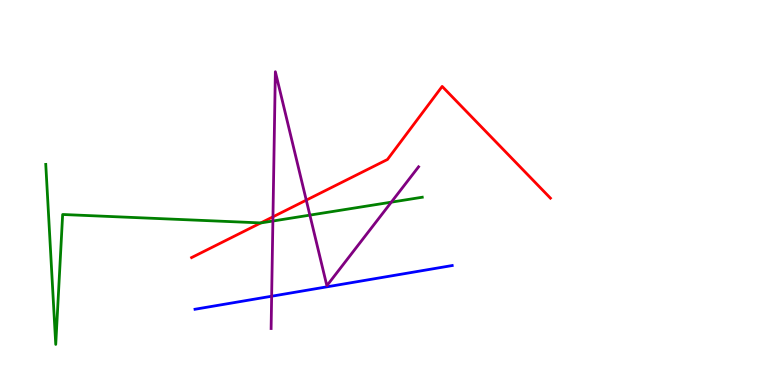[{'lines': ['blue', 'red'], 'intersections': []}, {'lines': ['green', 'red'], 'intersections': [{'x': 3.37, 'y': 4.21}]}, {'lines': ['purple', 'red'], 'intersections': [{'x': 3.52, 'y': 4.37}, {'x': 3.95, 'y': 4.8}]}, {'lines': ['blue', 'green'], 'intersections': []}, {'lines': ['blue', 'purple'], 'intersections': [{'x': 3.51, 'y': 2.31}]}, {'lines': ['green', 'purple'], 'intersections': [{'x': 3.52, 'y': 4.26}, {'x': 4.0, 'y': 4.41}, {'x': 5.05, 'y': 4.75}]}]